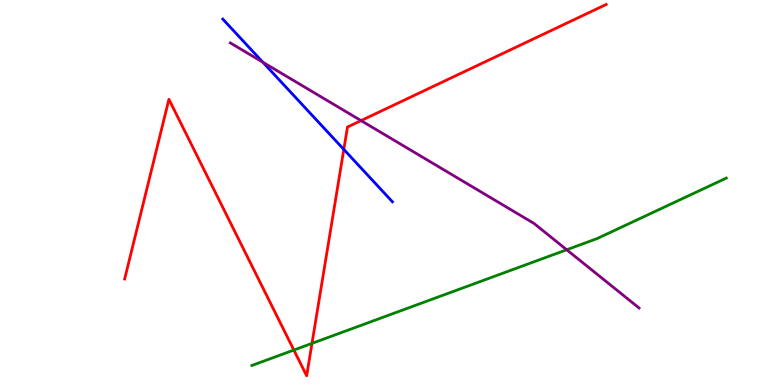[{'lines': ['blue', 'red'], 'intersections': [{'x': 4.44, 'y': 6.12}]}, {'lines': ['green', 'red'], 'intersections': [{'x': 3.79, 'y': 0.908}, {'x': 4.03, 'y': 1.08}]}, {'lines': ['purple', 'red'], 'intersections': [{'x': 4.66, 'y': 6.87}]}, {'lines': ['blue', 'green'], 'intersections': []}, {'lines': ['blue', 'purple'], 'intersections': [{'x': 3.39, 'y': 8.38}]}, {'lines': ['green', 'purple'], 'intersections': [{'x': 7.31, 'y': 3.51}]}]